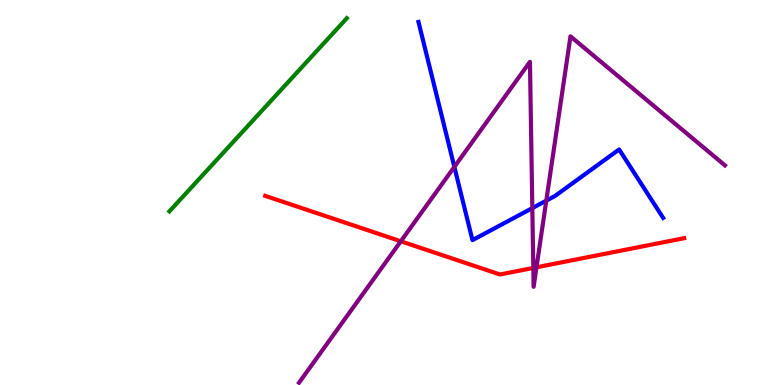[{'lines': ['blue', 'red'], 'intersections': []}, {'lines': ['green', 'red'], 'intersections': []}, {'lines': ['purple', 'red'], 'intersections': [{'x': 5.17, 'y': 3.73}, {'x': 6.88, 'y': 3.04}, {'x': 6.92, 'y': 3.06}]}, {'lines': ['blue', 'green'], 'intersections': []}, {'lines': ['blue', 'purple'], 'intersections': [{'x': 5.86, 'y': 5.67}, {'x': 6.87, 'y': 4.59}, {'x': 7.05, 'y': 4.79}]}, {'lines': ['green', 'purple'], 'intersections': []}]